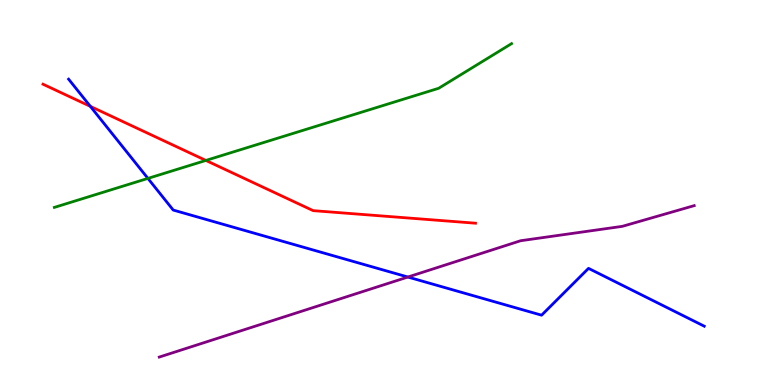[{'lines': ['blue', 'red'], 'intersections': [{'x': 1.17, 'y': 7.24}]}, {'lines': ['green', 'red'], 'intersections': [{'x': 2.66, 'y': 5.83}]}, {'lines': ['purple', 'red'], 'intersections': []}, {'lines': ['blue', 'green'], 'intersections': [{'x': 1.91, 'y': 5.37}]}, {'lines': ['blue', 'purple'], 'intersections': [{'x': 5.26, 'y': 2.8}]}, {'lines': ['green', 'purple'], 'intersections': []}]